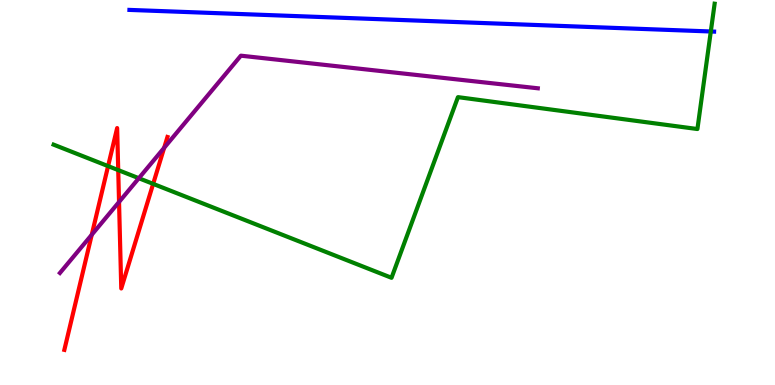[{'lines': ['blue', 'red'], 'intersections': []}, {'lines': ['green', 'red'], 'intersections': [{'x': 1.39, 'y': 5.69}, {'x': 1.53, 'y': 5.58}, {'x': 1.98, 'y': 5.22}]}, {'lines': ['purple', 'red'], 'intersections': [{'x': 1.18, 'y': 3.9}, {'x': 1.54, 'y': 4.75}, {'x': 2.12, 'y': 6.16}]}, {'lines': ['blue', 'green'], 'intersections': [{'x': 9.17, 'y': 9.18}]}, {'lines': ['blue', 'purple'], 'intersections': []}, {'lines': ['green', 'purple'], 'intersections': [{'x': 1.79, 'y': 5.37}]}]